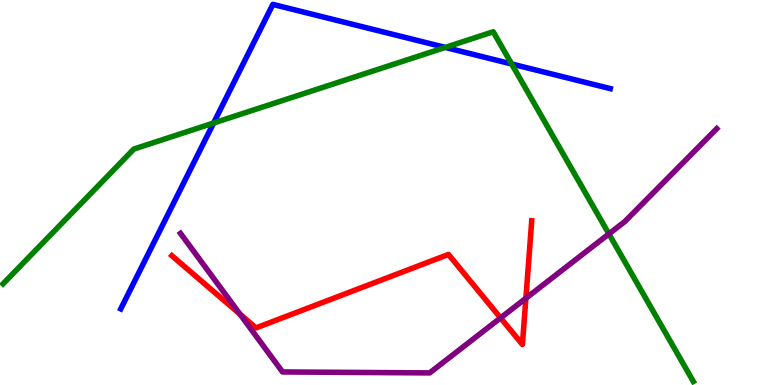[{'lines': ['blue', 'red'], 'intersections': []}, {'lines': ['green', 'red'], 'intersections': []}, {'lines': ['purple', 'red'], 'intersections': [{'x': 3.1, 'y': 1.84}, {'x': 6.46, 'y': 1.74}, {'x': 6.79, 'y': 2.25}]}, {'lines': ['blue', 'green'], 'intersections': [{'x': 2.76, 'y': 6.8}, {'x': 5.75, 'y': 8.77}, {'x': 6.6, 'y': 8.34}]}, {'lines': ['blue', 'purple'], 'intersections': []}, {'lines': ['green', 'purple'], 'intersections': [{'x': 7.86, 'y': 3.92}]}]